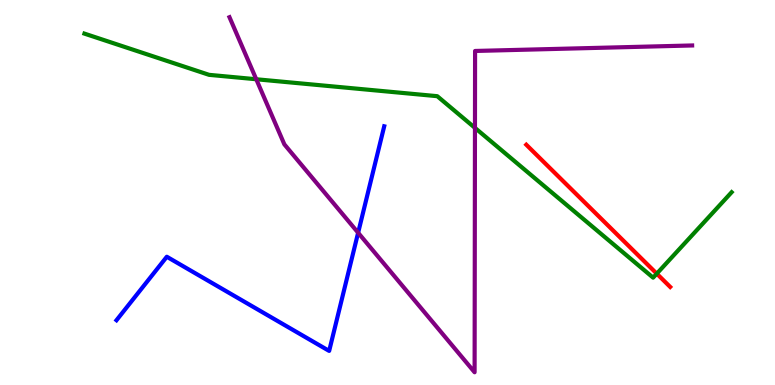[{'lines': ['blue', 'red'], 'intersections': []}, {'lines': ['green', 'red'], 'intersections': [{'x': 8.47, 'y': 2.89}]}, {'lines': ['purple', 'red'], 'intersections': []}, {'lines': ['blue', 'green'], 'intersections': []}, {'lines': ['blue', 'purple'], 'intersections': [{'x': 4.62, 'y': 3.95}]}, {'lines': ['green', 'purple'], 'intersections': [{'x': 3.31, 'y': 7.94}, {'x': 6.13, 'y': 6.68}]}]